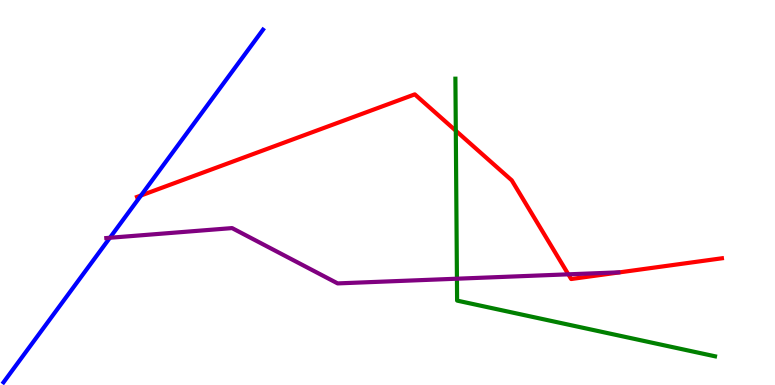[{'lines': ['blue', 'red'], 'intersections': [{'x': 1.82, 'y': 4.92}]}, {'lines': ['green', 'red'], 'intersections': [{'x': 5.88, 'y': 6.6}]}, {'lines': ['purple', 'red'], 'intersections': [{'x': 7.33, 'y': 2.87}]}, {'lines': ['blue', 'green'], 'intersections': []}, {'lines': ['blue', 'purple'], 'intersections': [{'x': 1.42, 'y': 3.82}]}, {'lines': ['green', 'purple'], 'intersections': [{'x': 5.9, 'y': 2.76}]}]